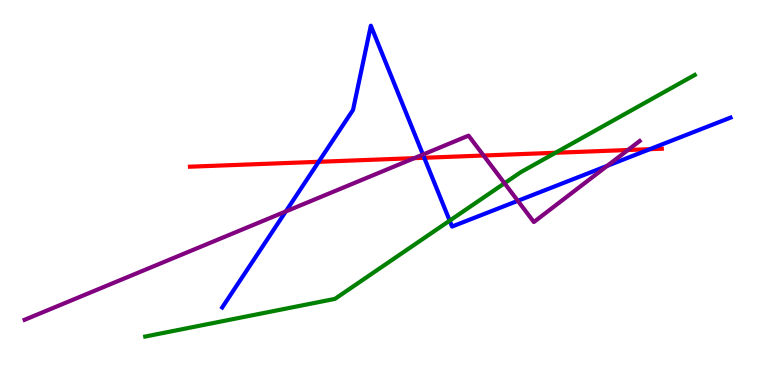[{'lines': ['blue', 'red'], 'intersections': [{'x': 4.11, 'y': 5.8}, {'x': 5.47, 'y': 5.9}, {'x': 8.39, 'y': 6.13}]}, {'lines': ['green', 'red'], 'intersections': [{'x': 7.17, 'y': 6.03}]}, {'lines': ['purple', 'red'], 'intersections': [{'x': 5.35, 'y': 5.89}, {'x': 6.24, 'y': 5.96}, {'x': 8.1, 'y': 6.1}]}, {'lines': ['blue', 'green'], 'intersections': [{'x': 5.8, 'y': 4.27}]}, {'lines': ['blue', 'purple'], 'intersections': [{'x': 3.69, 'y': 4.51}, {'x': 5.46, 'y': 5.99}, {'x': 6.68, 'y': 4.78}, {'x': 7.84, 'y': 5.69}]}, {'lines': ['green', 'purple'], 'intersections': [{'x': 6.51, 'y': 5.24}]}]